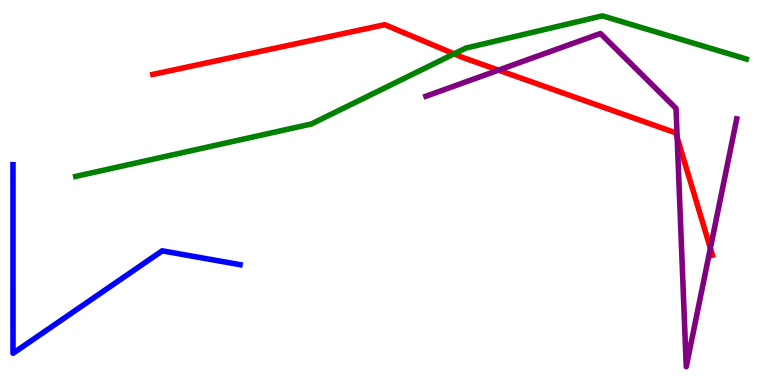[{'lines': ['blue', 'red'], 'intersections': []}, {'lines': ['green', 'red'], 'intersections': [{'x': 5.86, 'y': 8.6}]}, {'lines': ['purple', 'red'], 'intersections': [{'x': 6.43, 'y': 8.18}, {'x': 8.74, 'y': 6.43}, {'x': 9.17, 'y': 3.55}]}, {'lines': ['blue', 'green'], 'intersections': []}, {'lines': ['blue', 'purple'], 'intersections': []}, {'lines': ['green', 'purple'], 'intersections': []}]